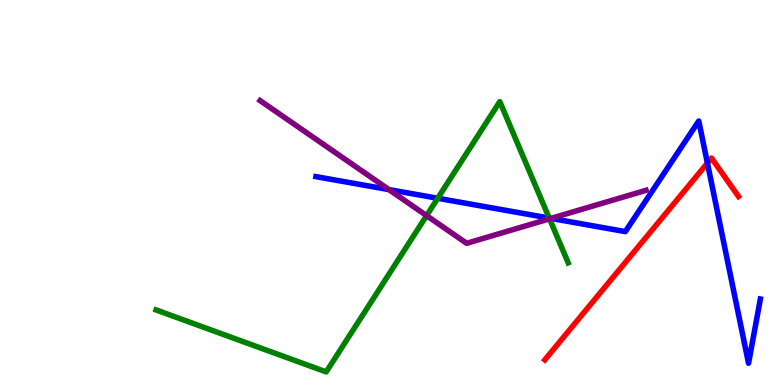[{'lines': ['blue', 'red'], 'intersections': [{'x': 9.13, 'y': 5.76}]}, {'lines': ['green', 'red'], 'intersections': []}, {'lines': ['purple', 'red'], 'intersections': []}, {'lines': ['blue', 'green'], 'intersections': [{'x': 5.65, 'y': 4.85}, {'x': 7.09, 'y': 4.34}]}, {'lines': ['blue', 'purple'], 'intersections': [{'x': 5.02, 'y': 5.08}, {'x': 7.11, 'y': 4.33}]}, {'lines': ['green', 'purple'], 'intersections': [{'x': 5.5, 'y': 4.4}, {'x': 7.09, 'y': 4.32}]}]